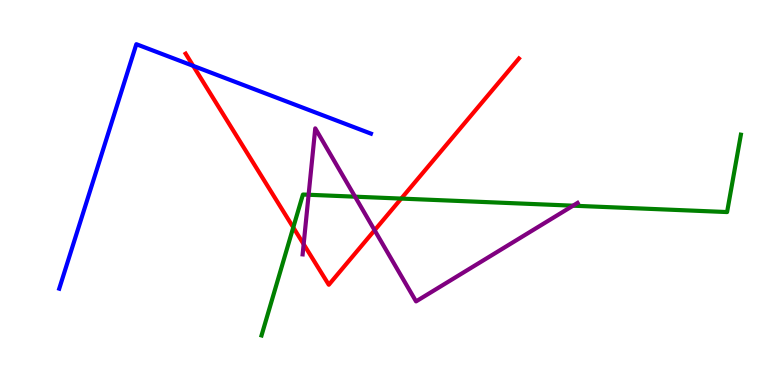[{'lines': ['blue', 'red'], 'intersections': [{'x': 2.49, 'y': 8.29}]}, {'lines': ['green', 'red'], 'intersections': [{'x': 3.78, 'y': 4.09}, {'x': 5.18, 'y': 4.84}]}, {'lines': ['purple', 'red'], 'intersections': [{'x': 3.92, 'y': 3.66}, {'x': 4.83, 'y': 4.02}]}, {'lines': ['blue', 'green'], 'intersections': []}, {'lines': ['blue', 'purple'], 'intersections': []}, {'lines': ['green', 'purple'], 'intersections': [{'x': 3.98, 'y': 4.94}, {'x': 4.58, 'y': 4.89}, {'x': 7.39, 'y': 4.66}]}]